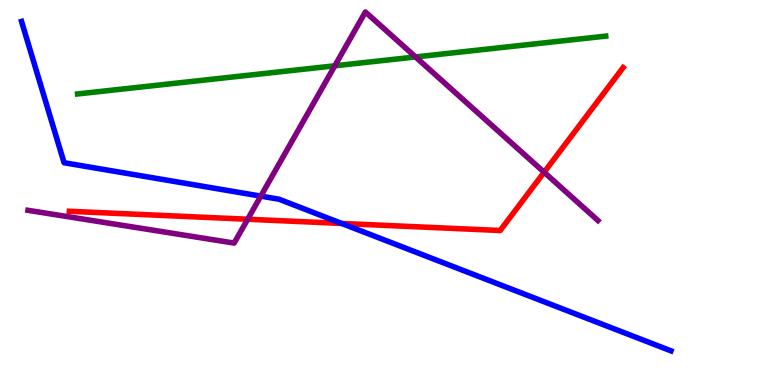[{'lines': ['blue', 'red'], 'intersections': [{'x': 4.41, 'y': 4.2}]}, {'lines': ['green', 'red'], 'intersections': []}, {'lines': ['purple', 'red'], 'intersections': [{'x': 3.2, 'y': 4.31}, {'x': 7.02, 'y': 5.53}]}, {'lines': ['blue', 'green'], 'intersections': []}, {'lines': ['blue', 'purple'], 'intersections': [{'x': 3.37, 'y': 4.91}]}, {'lines': ['green', 'purple'], 'intersections': [{'x': 4.32, 'y': 8.29}, {'x': 5.36, 'y': 8.52}]}]